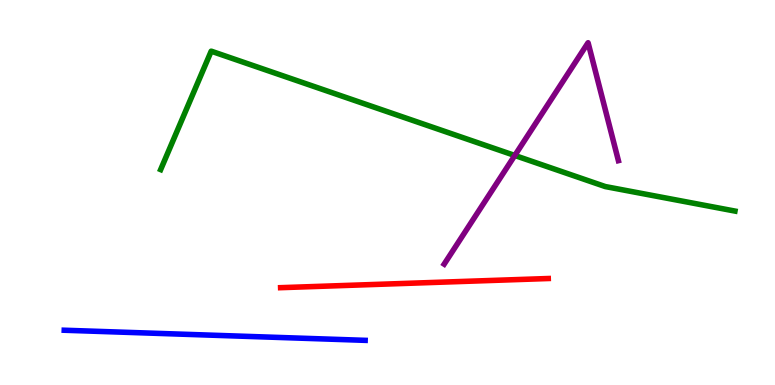[{'lines': ['blue', 'red'], 'intersections': []}, {'lines': ['green', 'red'], 'intersections': []}, {'lines': ['purple', 'red'], 'intersections': []}, {'lines': ['blue', 'green'], 'intersections': []}, {'lines': ['blue', 'purple'], 'intersections': []}, {'lines': ['green', 'purple'], 'intersections': [{'x': 6.64, 'y': 5.96}]}]